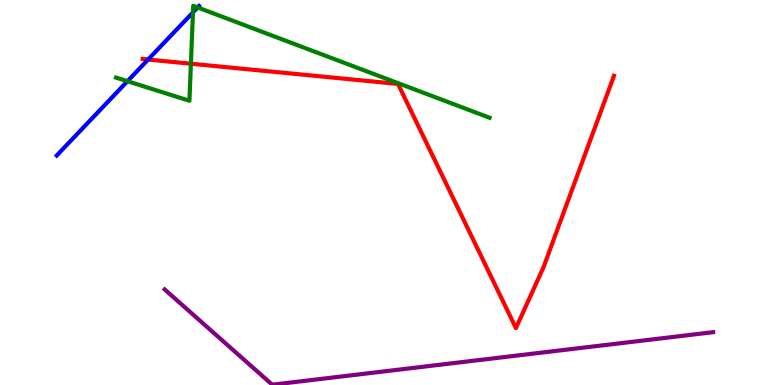[{'lines': ['blue', 'red'], 'intersections': [{'x': 1.91, 'y': 8.45}]}, {'lines': ['green', 'red'], 'intersections': [{'x': 2.46, 'y': 8.35}]}, {'lines': ['purple', 'red'], 'intersections': []}, {'lines': ['blue', 'green'], 'intersections': [{'x': 1.64, 'y': 7.89}, {'x': 2.49, 'y': 9.68}, {'x': 2.55, 'y': 9.81}]}, {'lines': ['blue', 'purple'], 'intersections': []}, {'lines': ['green', 'purple'], 'intersections': []}]